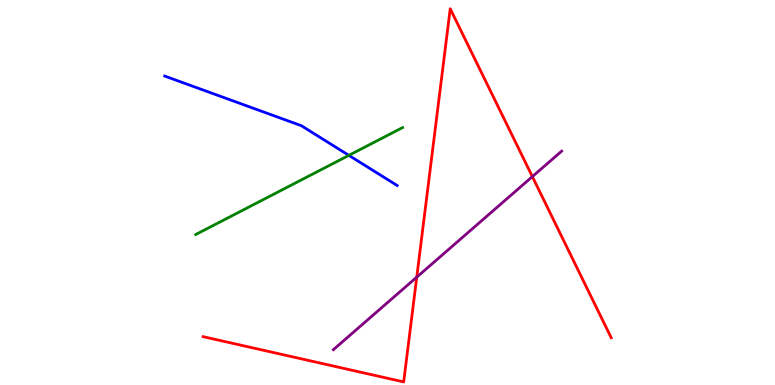[{'lines': ['blue', 'red'], 'intersections': []}, {'lines': ['green', 'red'], 'intersections': []}, {'lines': ['purple', 'red'], 'intersections': [{'x': 5.38, 'y': 2.8}, {'x': 6.87, 'y': 5.41}]}, {'lines': ['blue', 'green'], 'intersections': [{'x': 4.5, 'y': 5.96}]}, {'lines': ['blue', 'purple'], 'intersections': []}, {'lines': ['green', 'purple'], 'intersections': []}]